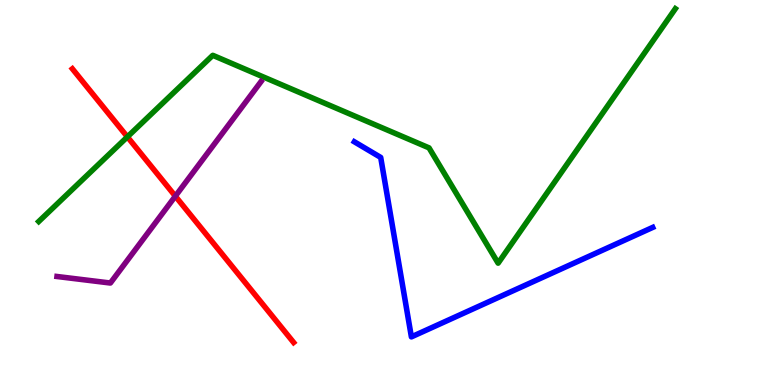[{'lines': ['blue', 'red'], 'intersections': []}, {'lines': ['green', 'red'], 'intersections': [{'x': 1.64, 'y': 6.45}]}, {'lines': ['purple', 'red'], 'intersections': [{'x': 2.26, 'y': 4.9}]}, {'lines': ['blue', 'green'], 'intersections': []}, {'lines': ['blue', 'purple'], 'intersections': []}, {'lines': ['green', 'purple'], 'intersections': []}]